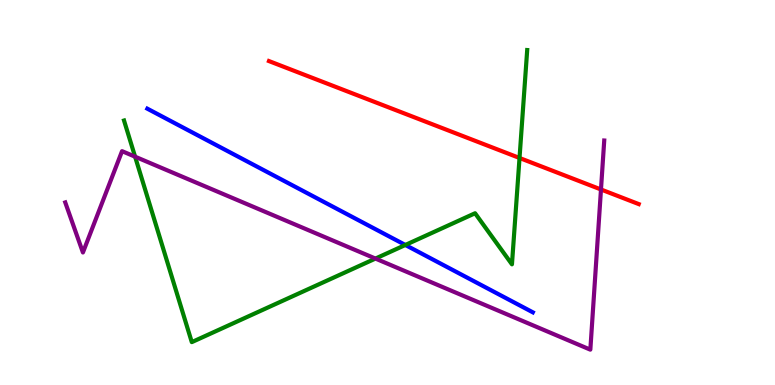[{'lines': ['blue', 'red'], 'intersections': []}, {'lines': ['green', 'red'], 'intersections': [{'x': 6.7, 'y': 5.9}]}, {'lines': ['purple', 'red'], 'intersections': [{'x': 7.75, 'y': 5.08}]}, {'lines': ['blue', 'green'], 'intersections': [{'x': 5.23, 'y': 3.64}]}, {'lines': ['blue', 'purple'], 'intersections': []}, {'lines': ['green', 'purple'], 'intersections': [{'x': 1.74, 'y': 5.93}, {'x': 4.84, 'y': 3.28}]}]